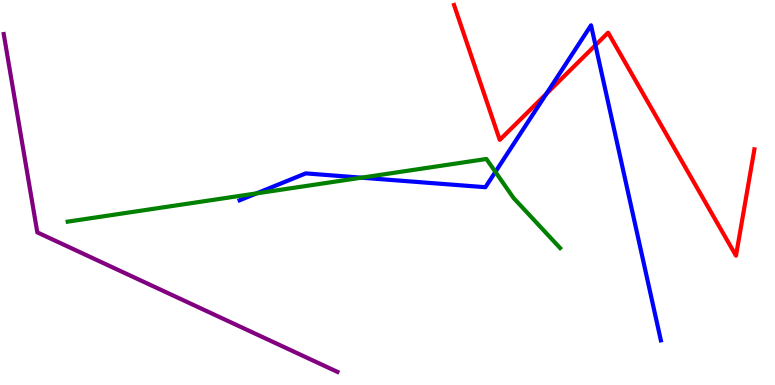[{'lines': ['blue', 'red'], 'intersections': [{'x': 7.05, 'y': 7.56}, {'x': 7.68, 'y': 8.83}]}, {'lines': ['green', 'red'], 'intersections': []}, {'lines': ['purple', 'red'], 'intersections': []}, {'lines': ['blue', 'green'], 'intersections': [{'x': 3.31, 'y': 4.98}, {'x': 4.66, 'y': 5.39}, {'x': 6.39, 'y': 5.54}]}, {'lines': ['blue', 'purple'], 'intersections': []}, {'lines': ['green', 'purple'], 'intersections': []}]